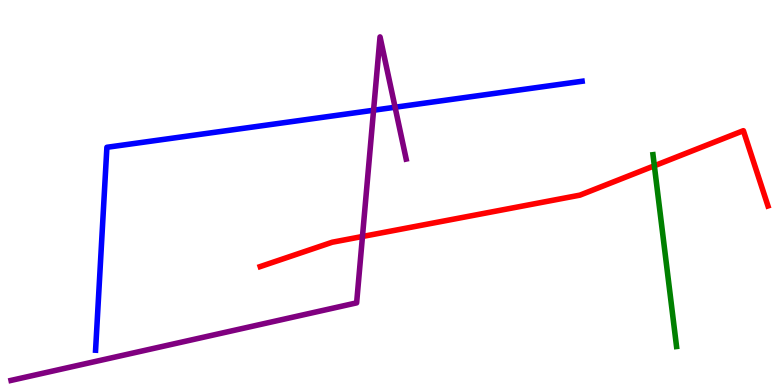[{'lines': ['blue', 'red'], 'intersections': []}, {'lines': ['green', 'red'], 'intersections': [{'x': 8.44, 'y': 5.69}]}, {'lines': ['purple', 'red'], 'intersections': [{'x': 4.68, 'y': 3.86}]}, {'lines': ['blue', 'green'], 'intersections': []}, {'lines': ['blue', 'purple'], 'intersections': [{'x': 4.82, 'y': 7.14}, {'x': 5.1, 'y': 7.21}]}, {'lines': ['green', 'purple'], 'intersections': []}]